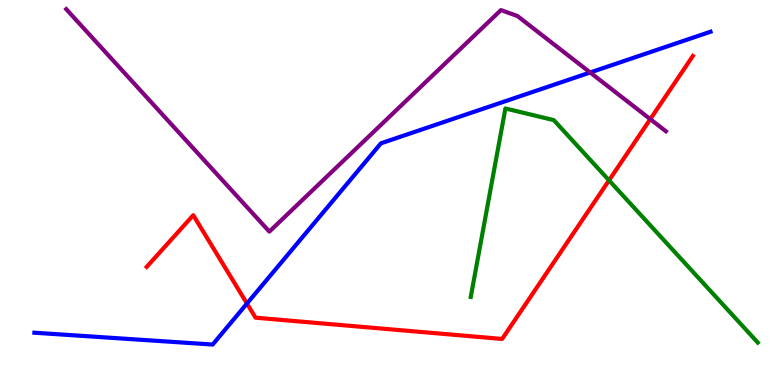[{'lines': ['blue', 'red'], 'intersections': [{'x': 3.19, 'y': 2.12}]}, {'lines': ['green', 'red'], 'intersections': [{'x': 7.86, 'y': 5.32}]}, {'lines': ['purple', 'red'], 'intersections': [{'x': 8.39, 'y': 6.91}]}, {'lines': ['blue', 'green'], 'intersections': []}, {'lines': ['blue', 'purple'], 'intersections': [{'x': 7.61, 'y': 8.12}]}, {'lines': ['green', 'purple'], 'intersections': []}]